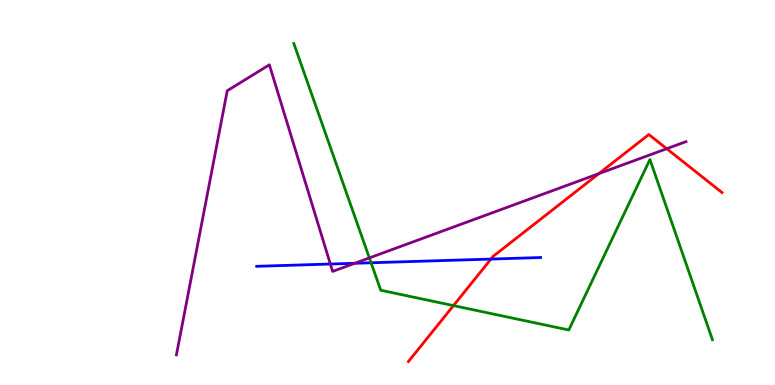[{'lines': ['blue', 'red'], 'intersections': [{'x': 6.33, 'y': 3.27}]}, {'lines': ['green', 'red'], 'intersections': [{'x': 5.85, 'y': 2.06}]}, {'lines': ['purple', 'red'], 'intersections': [{'x': 7.73, 'y': 5.49}, {'x': 8.6, 'y': 6.14}]}, {'lines': ['blue', 'green'], 'intersections': [{'x': 4.79, 'y': 3.17}]}, {'lines': ['blue', 'purple'], 'intersections': [{'x': 4.26, 'y': 3.14}, {'x': 4.58, 'y': 3.16}]}, {'lines': ['green', 'purple'], 'intersections': [{'x': 4.77, 'y': 3.3}]}]